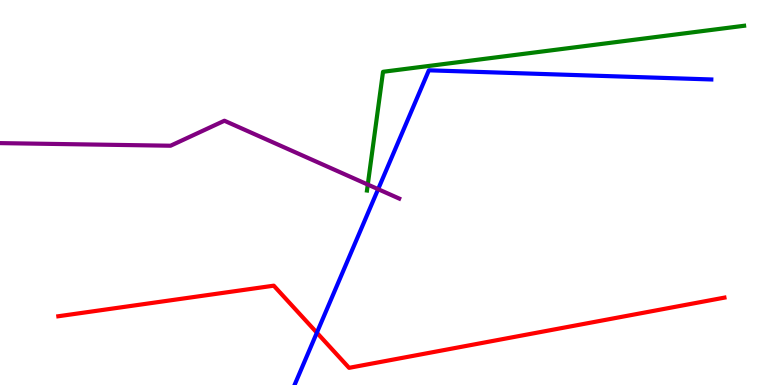[{'lines': ['blue', 'red'], 'intersections': [{'x': 4.09, 'y': 1.36}]}, {'lines': ['green', 'red'], 'intersections': []}, {'lines': ['purple', 'red'], 'intersections': []}, {'lines': ['blue', 'green'], 'intersections': []}, {'lines': ['blue', 'purple'], 'intersections': [{'x': 4.88, 'y': 5.09}]}, {'lines': ['green', 'purple'], 'intersections': [{'x': 4.75, 'y': 5.21}]}]